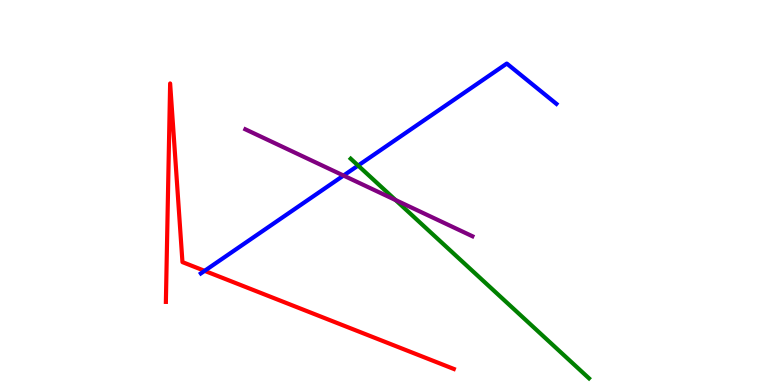[{'lines': ['blue', 'red'], 'intersections': [{'x': 2.64, 'y': 2.97}]}, {'lines': ['green', 'red'], 'intersections': []}, {'lines': ['purple', 'red'], 'intersections': []}, {'lines': ['blue', 'green'], 'intersections': [{'x': 4.62, 'y': 5.7}]}, {'lines': ['blue', 'purple'], 'intersections': [{'x': 4.43, 'y': 5.44}]}, {'lines': ['green', 'purple'], 'intersections': [{'x': 5.1, 'y': 4.8}]}]